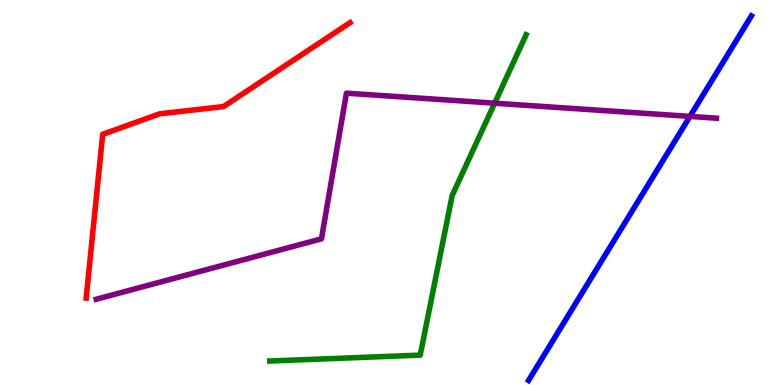[{'lines': ['blue', 'red'], 'intersections': []}, {'lines': ['green', 'red'], 'intersections': []}, {'lines': ['purple', 'red'], 'intersections': []}, {'lines': ['blue', 'green'], 'intersections': []}, {'lines': ['blue', 'purple'], 'intersections': [{'x': 8.9, 'y': 6.98}]}, {'lines': ['green', 'purple'], 'intersections': [{'x': 6.38, 'y': 7.32}]}]